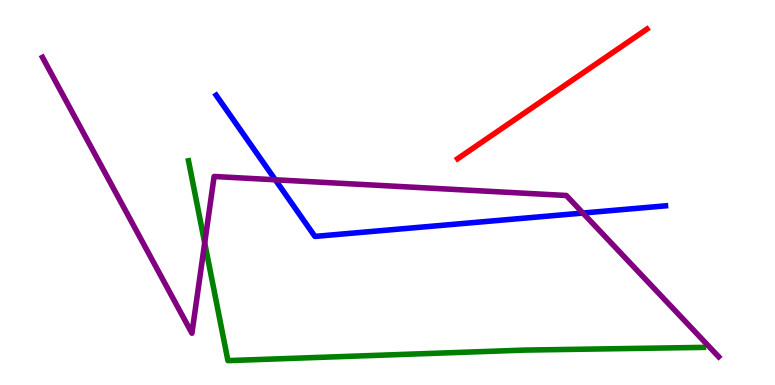[{'lines': ['blue', 'red'], 'intersections': []}, {'lines': ['green', 'red'], 'intersections': []}, {'lines': ['purple', 'red'], 'intersections': []}, {'lines': ['blue', 'green'], 'intersections': []}, {'lines': ['blue', 'purple'], 'intersections': [{'x': 3.55, 'y': 5.33}, {'x': 7.52, 'y': 4.47}]}, {'lines': ['green', 'purple'], 'intersections': [{'x': 2.64, 'y': 3.69}]}]